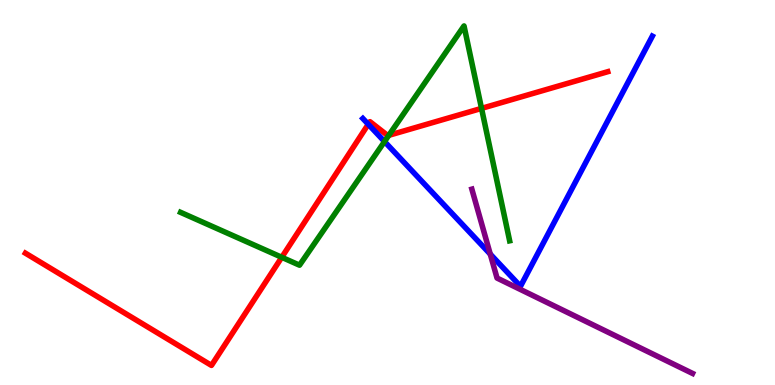[{'lines': ['blue', 'red'], 'intersections': [{'x': 4.75, 'y': 6.77}]}, {'lines': ['green', 'red'], 'intersections': [{'x': 3.64, 'y': 3.32}, {'x': 5.02, 'y': 6.49}, {'x': 6.21, 'y': 7.18}]}, {'lines': ['purple', 'red'], 'intersections': []}, {'lines': ['blue', 'green'], 'intersections': [{'x': 4.96, 'y': 6.32}]}, {'lines': ['blue', 'purple'], 'intersections': [{'x': 6.33, 'y': 3.4}]}, {'lines': ['green', 'purple'], 'intersections': []}]